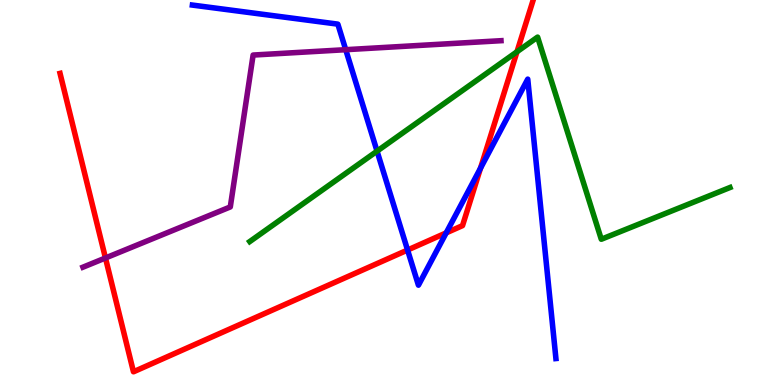[{'lines': ['blue', 'red'], 'intersections': [{'x': 5.26, 'y': 3.51}, {'x': 5.76, 'y': 3.95}, {'x': 6.2, 'y': 5.63}]}, {'lines': ['green', 'red'], 'intersections': [{'x': 6.67, 'y': 8.66}]}, {'lines': ['purple', 'red'], 'intersections': [{'x': 1.36, 'y': 3.3}]}, {'lines': ['blue', 'green'], 'intersections': [{'x': 4.87, 'y': 6.07}]}, {'lines': ['blue', 'purple'], 'intersections': [{'x': 4.46, 'y': 8.71}]}, {'lines': ['green', 'purple'], 'intersections': []}]